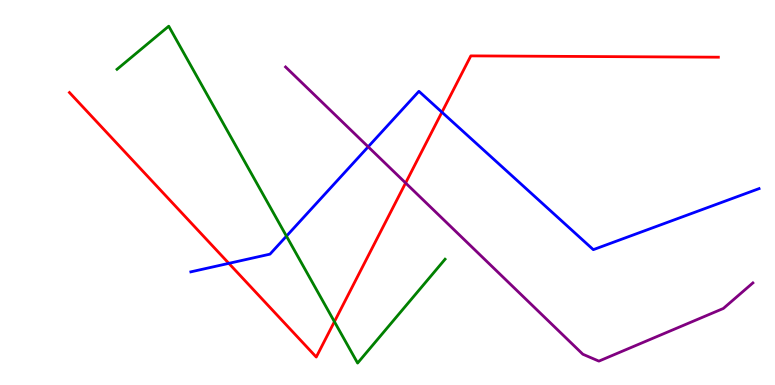[{'lines': ['blue', 'red'], 'intersections': [{'x': 2.95, 'y': 3.16}, {'x': 5.7, 'y': 7.09}]}, {'lines': ['green', 'red'], 'intersections': [{'x': 4.31, 'y': 1.64}]}, {'lines': ['purple', 'red'], 'intersections': [{'x': 5.23, 'y': 5.25}]}, {'lines': ['blue', 'green'], 'intersections': [{'x': 3.7, 'y': 3.87}]}, {'lines': ['blue', 'purple'], 'intersections': [{'x': 4.75, 'y': 6.19}]}, {'lines': ['green', 'purple'], 'intersections': []}]